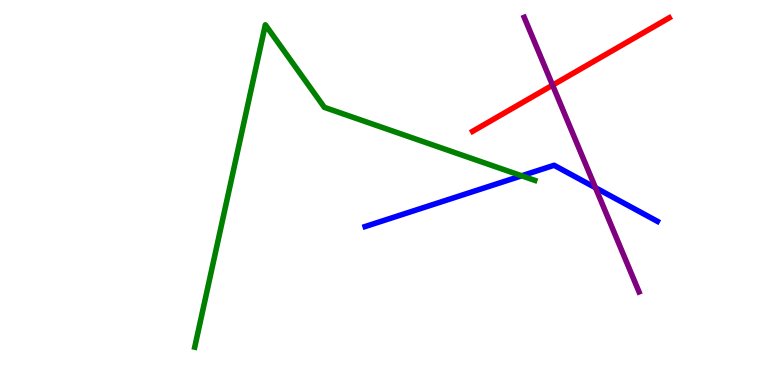[{'lines': ['blue', 'red'], 'intersections': []}, {'lines': ['green', 'red'], 'intersections': []}, {'lines': ['purple', 'red'], 'intersections': [{'x': 7.13, 'y': 7.79}]}, {'lines': ['blue', 'green'], 'intersections': [{'x': 6.73, 'y': 5.43}]}, {'lines': ['blue', 'purple'], 'intersections': [{'x': 7.68, 'y': 5.12}]}, {'lines': ['green', 'purple'], 'intersections': []}]